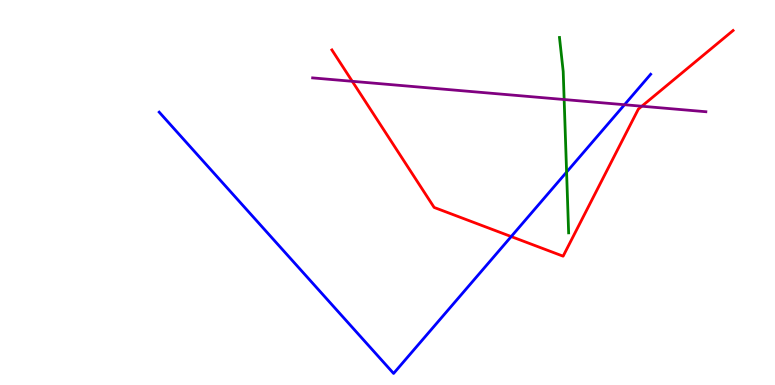[{'lines': ['blue', 'red'], 'intersections': [{'x': 6.6, 'y': 3.86}]}, {'lines': ['green', 'red'], 'intersections': []}, {'lines': ['purple', 'red'], 'intersections': [{'x': 4.55, 'y': 7.89}, {'x': 8.28, 'y': 7.24}]}, {'lines': ['blue', 'green'], 'intersections': [{'x': 7.31, 'y': 5.53}]}, {'lines': ['blue', 'purple'], 'intersections': [{'x': 8.06, 'y': 7.28}]}, {'lines': ['green', 'purple'], 'intersections': [{'x': 7.28, 'y': 7.41}]}]